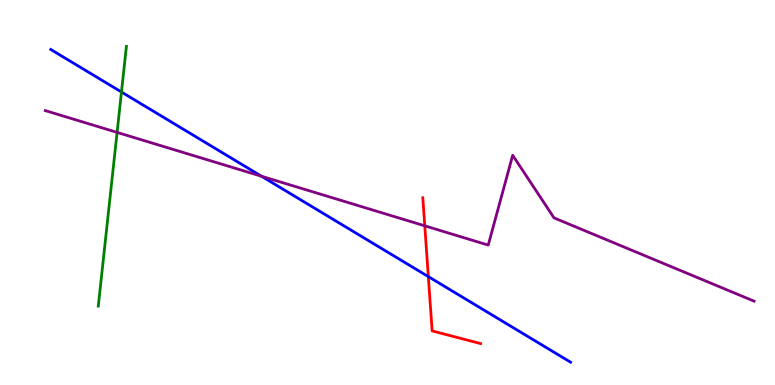[{'lines': ['blue', 'red'], 'intersections': [{'x': 5.53, 'y': 2.82}]}, {'lines': ['green', 'red'], 'intersections': []}, {'lines': ['purple', 'red'], 'intersections': [{'x': 5.48, 'y': 4.13}]}, {'lines': ['blue', 'green'], 'intersections': [{'x': 1.57, 'y': 7.61}]}, {'lines': ['blue', 'purple'], 'intersections': [{'x': 3.37, 'y': 5.42}]}, {'lines': ['green', 'purple'], 'intersections': [{'x': 1.51, 'y': 6.56}]}]